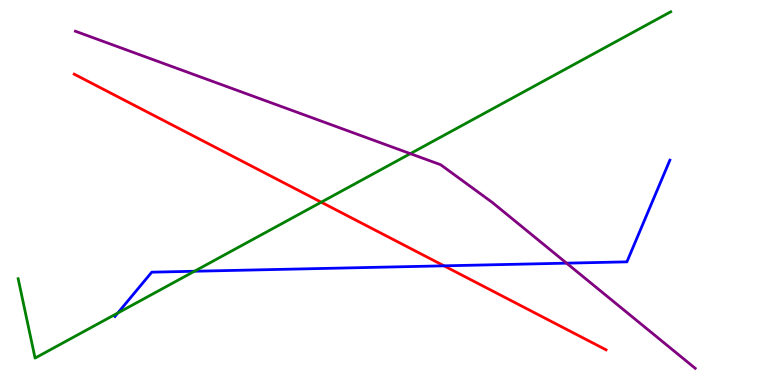[{'lines': ['blue', 'red'], 'intersections': [{'x': 5.73, 'y': 3.1}]}, {'lines': ['green', 'red'], 'intersections': [{'x': 4.14, 'y': 4.75}]}, {'lines': ['purple', 'red'], 'intersections': []}, {'lines': ['blue', 'green'], 'intersections': [{'x': 1.52, 'y': 1.87}, {'x': 2.51, 'y': 2.95}]}, {'lines': ['blue', 'purple'], 'intersections': [{'x': 7.31, 'y': 3.16}]}, {'lines': ['green', 'purple'], 'intersections': [{'x': 5.29, 'y': 6.01}]}]